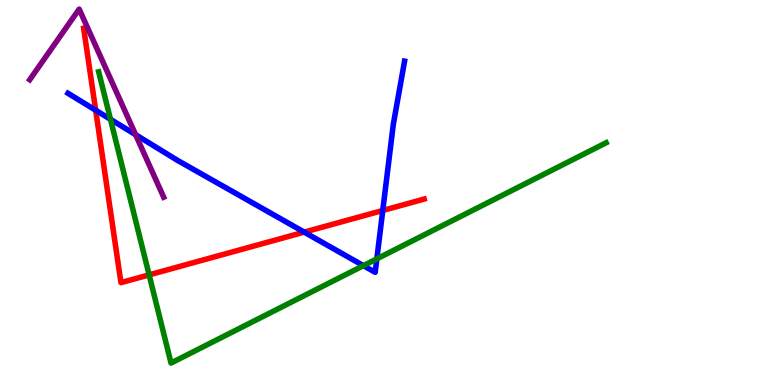[{'lines': ['blue', 'red'], 'intersections': [{'x': 1.23, 'y': 7.14}, {'x': 3.93, 'y': 3.97}, {'x': 4.94, 'y': 4.53}]}, {'lines': ['green', 'red'], 'intersections': [{'x': 1.92, 'y': 2.86}]}, {'lines': ['purple', 'red'], 'intersections': []}, {'lines': ['blue', 'green'], 'intersections': [{'x': 1.43, 'y': 6.9}, {'x': 4.69, 'y': 3.1}, {'x': 4.86, 'y': 3.28}]}, {'lines': ['blue', 'purple'], 'intersections': [{'x': 1.75, 'y': 6.5}]}, {'lines': ['green', 'purple'], 'intersections': []}]